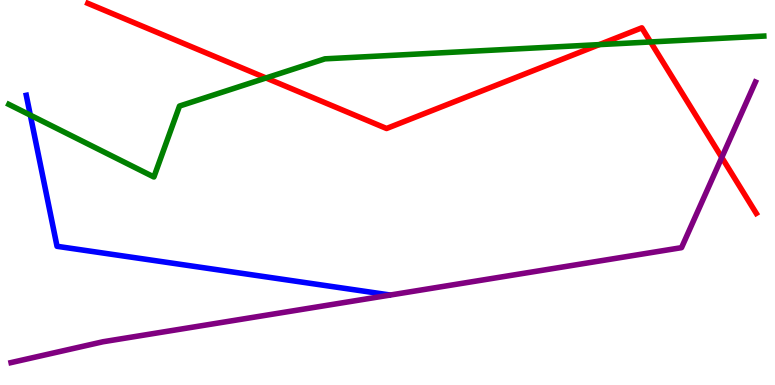[{'lines': ['blue', 'red'], 'intersections': []}, {'lines': ['green', 'red'], 'intersections': [{'x': 3.43, 'y': 7.97}, {'x': 7.73, 'y': 8.84}, {'x': 8.39, 'y': 8.91}]}, {'lines': ['purple', 'red'], 'intersections': [{'x': 9.31, 'y': 5.91}]}, {'lines': ['blue', 'green'], 'intersections': [{'x': 0.391, 'y': 7.01}]}, {'lines': ['blue', 'purple'], 'intersections': []}, {'lines': ['green', 'purple'], 'intersections': []}]